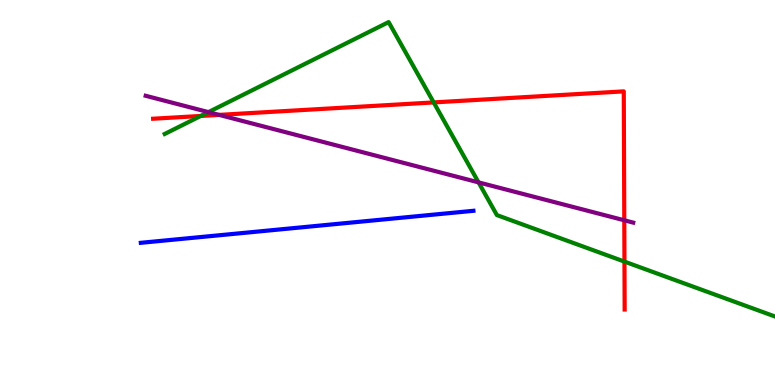[{'lines': ['blue', 'red'], 'intersections': []}, {'lines': ['green', 'red'], 'intersections': [{'x': 2.59, 'y': 6.99}, {'x': 5.6, 'y': 7.34}, {'x': 8.06, 'y': 3.21}]}, {'lines': ['purple', 'red'], 'intersections': [{'x': 2.83, 'y': 7.02}, {'x': 8.06, 'y': 4.28}]}, {'lines': ['blue', 'green'], 'intersections': []}, {'lines': ['blue', 'purple'], 'intersections': []}, {'lines': ['green', 'purple'], 'intersections': [{'x': 2.69, 'y': 7.09}, {'x': 6.17, 'y': 5.26}]}]